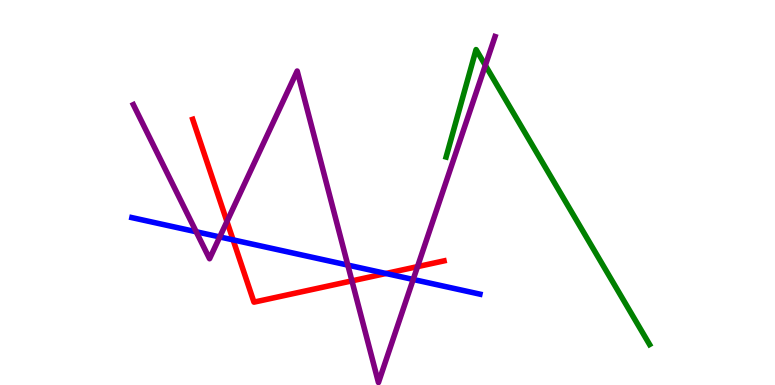[{'lines': ['blue', 'red'], 'intersections': [{'x': 3.01, 'y': 3.77}, {'x': 4.98, 'y': 2.9}]}, {'lines': ['green', 'red'], 'intersections': []}, {'lines': ['purple', 'red'], 'intersections': [{'x': 2.93, 'y': 4.25}, {'x': 4.54, 'y': 2.7}, {'x': 5.39, 'y': 3.07}]}, {'lines': ['blue', 'green'], 'intersections': []}, {'lines': ['blue', 'purple'], 'intersections': [{'x': 2.53, 'y': 3.98}, {'x': 2.84, 'y': 3.85}, {'x': 4.49, 'y': 3.11}, {'x': 5.33, 'y': 2.74}]}, {'lines': ['green', 'purple'], 'intersections': [{'x': 6.26, 'y': 8.3}]}]